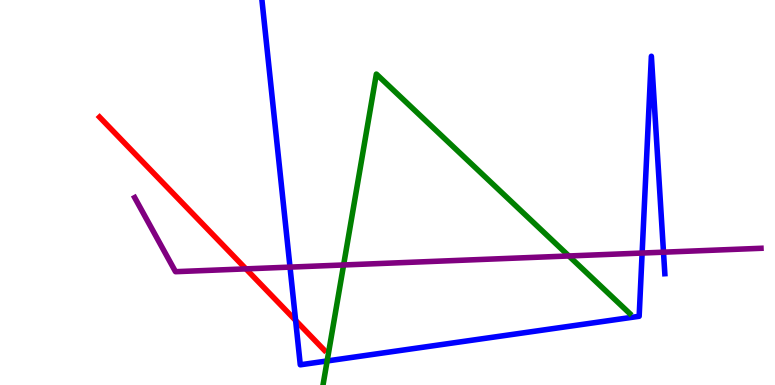[{'lines': ['blue', 'red'], 'intersections': [{'x': 3.81, 'y': 1.68}]}, {'lines': ['green', 'red'], 'intersections': []}, {'lines': ['purple', 'red'], 'intersections': [{'x': 3.17, 'y': 3.02}]}, {'lines': ['blue', 'green'], 'intersections': [{'x': 4.22, 'y': 0.625}]}, {'lines': ['blue', 'purple'], 'intersections': [{'x': 3.74, 'y': 3.06}, {'x': 8.29, 'y': 3.43}, {'x': 8.56, 'y': 3.45}]}, {'lines': ['green', 'purple'], 'intersections': [{'x': 4.43, 'y': 3.12}, {'x': 7.34, 'y': 3.35}]}]